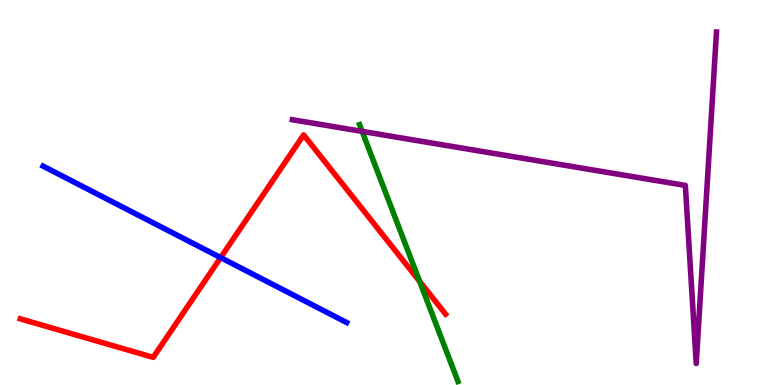[{'lines': ['blue', 'red'], 'intersections': [{'x': 2.85, 'y': 3.31}]}, {'lines': ['green', 'red'], 'intersections': [{'x': 5.41, 'y': 2.69}]}, {'lines': ['purple', 'red'], 'intersections': []}, {'lines': ['blue', 'green'], 'intersections': []}, {'lines': ['blue', 'purple'], 'intersections': []}, {'lines': ['green', 'purple'], 'intersections': [{'x': 4.67, 'y': 6.59}]}]